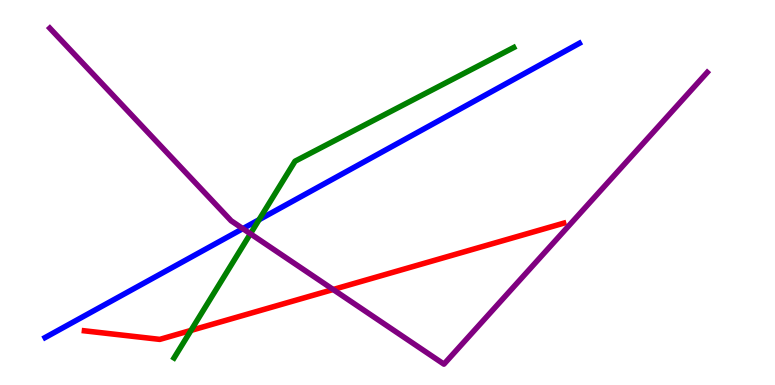[{'lines': ['blue', 'red'], 'intersections': []}, {'lines': ['green', 'red'], 'intersections': [{'x': 2.46, 'y': 1.42}]}, {'lines': ['purple', 'red'], 'intersections': [{'x': 4.3, 'y': 2.48}]}, {'lines': ['blue', 'green'], 'intersections': [{'x': 3.34, 'y': 4.29}]}, {'lines': ['blue', 'purple'], 'intersections': [{'x': 3.13, 'y': 4.06}]}, {'lines': ['green', 'purple'], 'intersections': [{'x': 3.23, 'y': 3.93}]}]